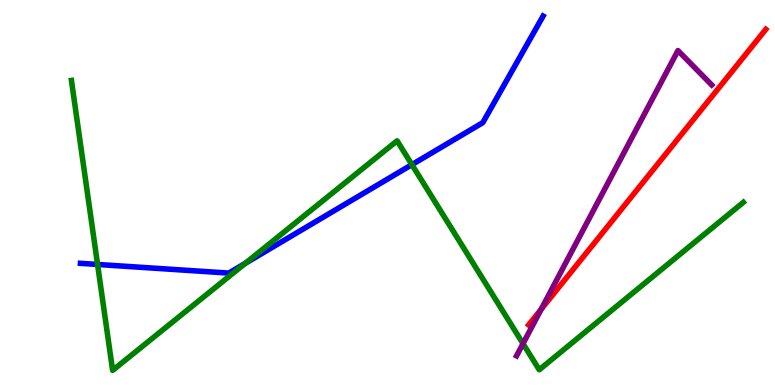[{'lines': ['blue', 'red'], 'intersections': []}, {'lines': ['green', 'red'], 'intersections': []}, {'lines': ['purple', 'red'], 'intersections': [{'x': 6.98, 'y': 1.97}]}, {'lines': ['blue', 'green'], 'intersections': [{'x': 1.26, 'y': 3.13}, {'x': 3.16, 'y': 3.16}, {'x': 5.31, 'y': 5.72}]}, {'lines': ['blue', 'purple'], 'intersections': []}, {'lines': ['green', 'purple'], 'intersections': [{'x': 6.75, 'y': 1.07}]}]